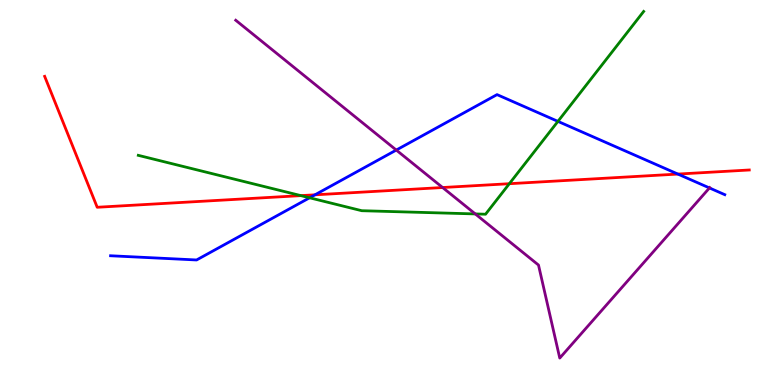[{'lines': ['blue', 'red'], 'intersections': [{'x': 4.06, 'y': 4.94}, {'x': 8.75, 'y': 5.48}]}, {'lines': ['green', 'red'], 'intersections': [{'x': 3.88, 'y': 4.92}, {'x': 6.57, 'y': 5.23}]}, {'lines': ['purple', 'red'], 'intersections': [{'x': 5.71, 'y': 5.13}]}, {'lines': ['blue', 'green'], 'intersections': [{'x': 3.99, 'y': 4.86}, {'x': 7.2, 'y': 6.85}]}, {'lines': ['blue', 'purple'], 'intersections': [{'x': 5.11, 'y': 6.1}, {'x': 9.15, 'y': 5.12}]}, {'lines': ['green', 'purple'], 'intersections': [{'x': 6.13, 'y': 4.44}]}]